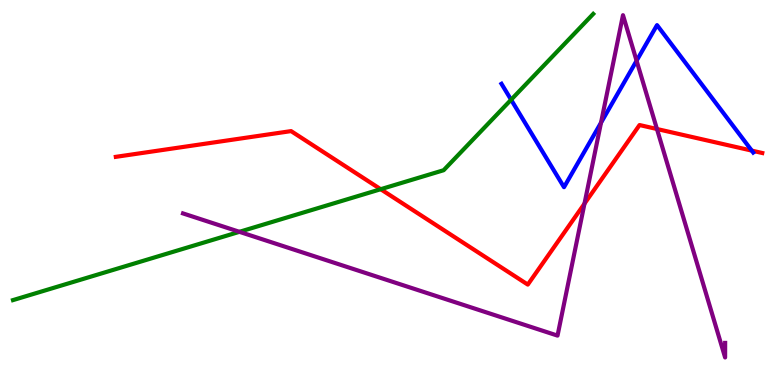[{'lines': ['blue', 'red'], 'intersections': [{'x': 9.7, 'y': 6.09}]}, {'lines': ['green', 'red'], 'intersections': [{'x': 4.91, 'y': 5.09}]}, {'lines': ['purple', 'red'], 'intersections': [{'x': 7.54, 'y': 4.71}, {'x': 8.48, 'y': 6.65}]}, {'lines': ['blue', 'green'], 'intersections': [{'x': 6.59, 'y': 7.41}]}, {'lines': ['blue', 'purple'], 'intersections': [{'x': 7.76, 'y': 6.81}, {'x': 8.21, 'y': 8.42}]}, {'lines': ['green', 'purple'], 'intersections': [{'x': 3.09, 'y': 3.98}]}]